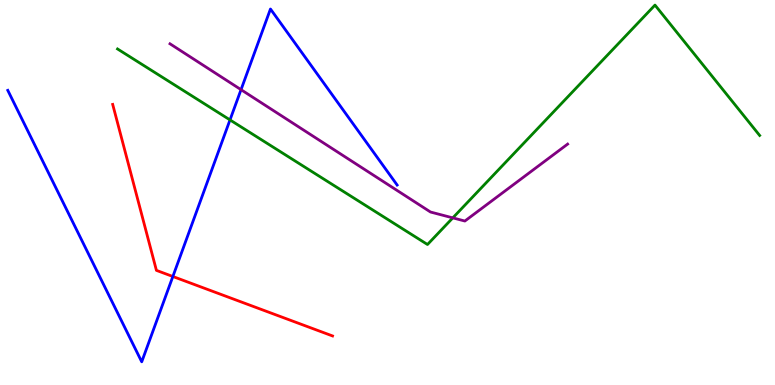[{'lines': ['blue', 'red'], 'intersections': [{'x': 2.23, 'y': 2.82}]}, {'lines': ['green', 'red'], 'intersections': []}, {'lines': ['purple', 'red'], 'intersections': []}, {'lines': ['blue', 'green'], 'intersections': [{'x': 2.97, 'y': 6.89}]}, {'lines': ['blue', 'purple'], 'intersections': [{'x': 3.11, 'y': 7.67}]}, {'lines': ['green', 'purple'], 'intersections': [{'x': 5.84, 'y': 4.34}]}]